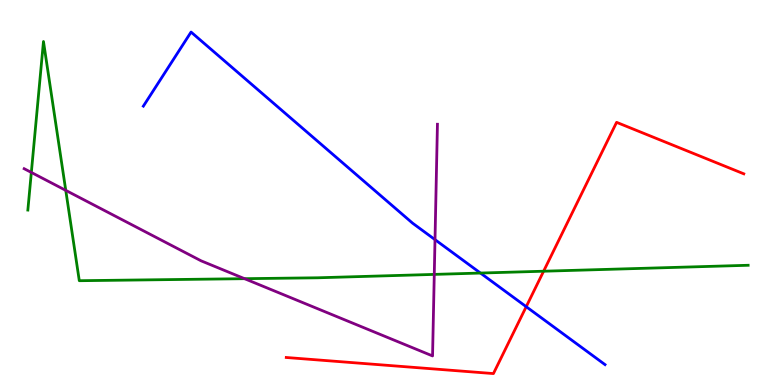[{'lines': ['blue', 'red'], 'intersections': [{'x': 6.79, 'y': 2.03}]}, {'lines': ['green', 'red'], 'intersections': [{'x': 7.01, 'y': 2.96}]}, {'lines': ['purple', 'red'], 'intersections': []}, {'lines': ['blue', 'green'], 'intersections': [{'x': 6.2, 'y': 2.91}]}, {'lines': ['blue', 'purple'], 'intersections': [{'x': 5.61, 'y': 3.78}]}, {'lines': ['green', 'purple'], 'intersections': [{'x': 0.404, 'y': 5.52}, {'x': 0.849, 'y': 5.06}, {'x': 3.16, 'y': 2.76}, {'x': 5.6, 'y': 2.87}]}]